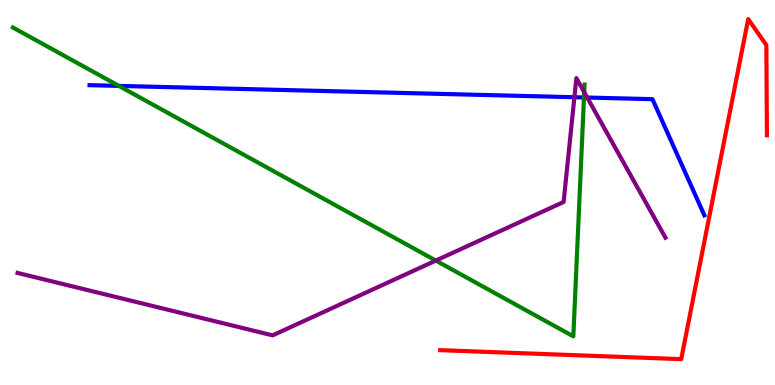[{'lines': ['blue', 'red'], 'intersections': []}, {'lines': ['green', 'red'], 'intersections': []}, {'lines': ['purple', 'red'], 'intersections': []}, {'lines': ['blue', 'green'], 'intersections': [{'x': 1.53, 'y': 7.77}, {'x': 7.54, 'y': 7.47}]}, {'lines': ['blue', 'purple'], 'intersections': [{'x': 7.41, 'y': 7.47}, {'x': 7.58, 'y': 7.47}]}, {'lines': ['green', 'purple'], 'intersections': [{'x': 5.62, 'y': 3.23}, {'x': 7.54, 'y': 7.61}]}]